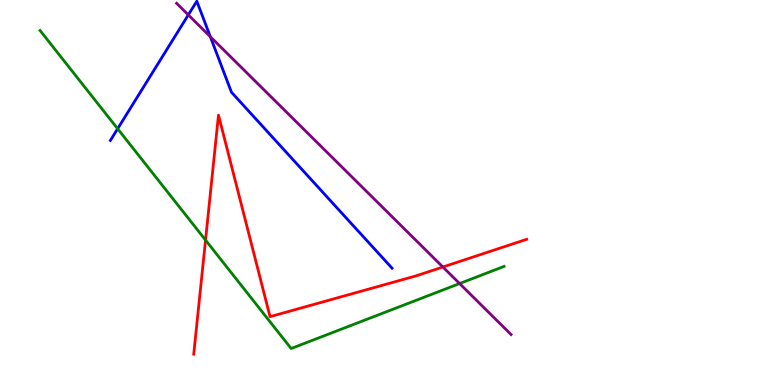[{'lines': ['blue', 'red'], 'intersections': []}, {'lines': ['green', 'red'], 'intersections': [{'x': 2.65, 'y': 3.76}]}, {'lines': ['purple', 'red'], 'intersections': [{'x': 5.71, 'y': 3.06}]}, {'lines': ['blue', 'green'], 'intersections': [{'x': 1.52, 'y': 6.66}]}, {'lines': ['blue', 'purple'], 'intersections': [{'x': 2.43, 'y': 9.61}, {'x': 2.71, 'y': 9.05}]}, {'lines': ['green', 'purple'], 'intersections': [{'x': 5.93, 'y': 2.64}]}]